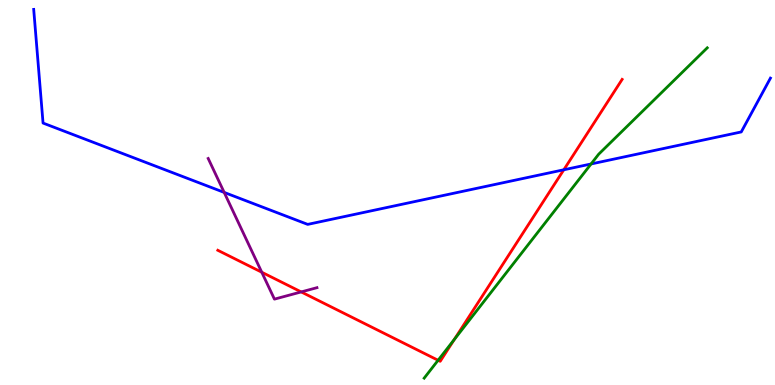[{'lines': ['blue', 'red'], 'intersections': [{'x': 7.27, 'y': 5.59}]}, {'lines': ['green', 'red'], 'intersections': [{'x': 5.65, 'y': 0.642}, {'x': 5.86, 'y': 1.18}]}, {'lines': ['purple', 'red'], 'intersections': [{'x': 3.38, 'y': 2.93}, {'x': 3.89, 'y': 2.42}]}, {'lines': ['blue', 'green'], 'intersections': [{'x': 7.63, 'y': 5.74}]}, {'lines': ['blue', 'purple'], 'intersections': [{'x': 2.89, 'y': 5.0}]}, {'lines': ['green', 'purple'], 'intersections': []}]